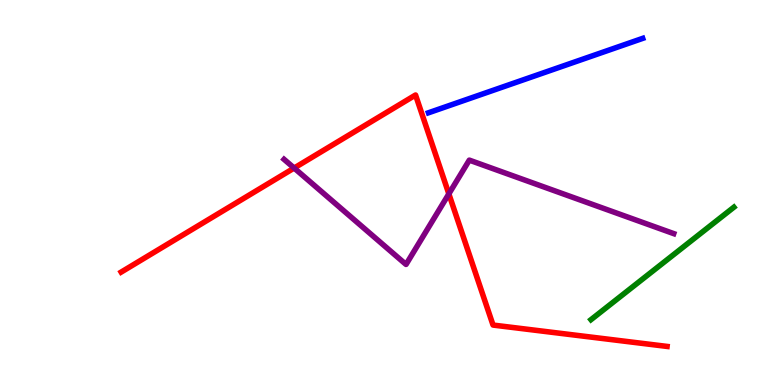[{'lines': ['blue', 'red'], 'intersections': []}, {'lines': ['green', 'red'], 'intersections': []}, {'lines': ['purple', 'red'], 'intersections': [{'x': 3.8, 'y': 5.64}, {'x': 5.79, 'y': 4.96}]}, {'lines': ['blue', 'green'], 'intersections': []}, {'lines': ['blue', 'purple'], 'intersections': []}, {'lines': ['green', 'purple'], 'intersections': []}]